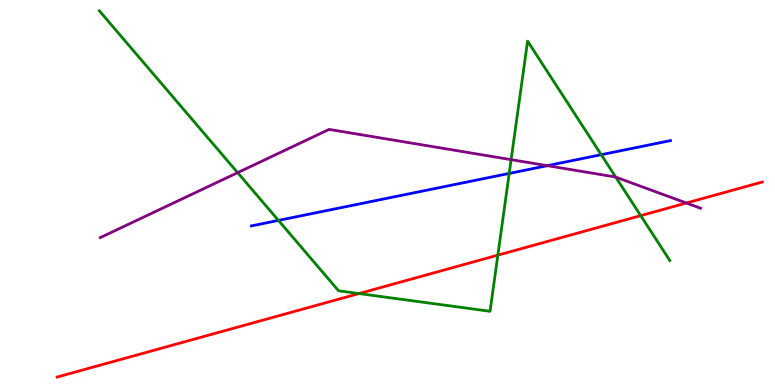[{'lines': ['blue', 'red'], 'intersections': []}, {'lines': ['green', 'red'], 'intersections': [{'x': 4.63, 'y': 2.37}, {'x': 6.42, 'y': 3.37}, {'x': 8.27, 'y': 4.4}]}, {'lines': ['purple', 'red'], 'intersections': [{'x': 8.86, 'y': 4.73}]}, {'lines': ['blue', 'green'], 'intersections': [{'x': 3.59, 'y': 4.28}, {'x': 6.57, 'y': 5.5}, {'x': 7.76, 'y': 5.98}]}, {'lines': ['blue', 'purple'], 'intersections': [{'x': 7.06, 'y': 5.7}]}, {'lines': ['green', 'purple'], 'intersections': [{'x': 3.07, 'y': 5.52}, {'x': 6.6, 'y': 5.85}, {'x': 7.95, 'y': 5.4}]}]